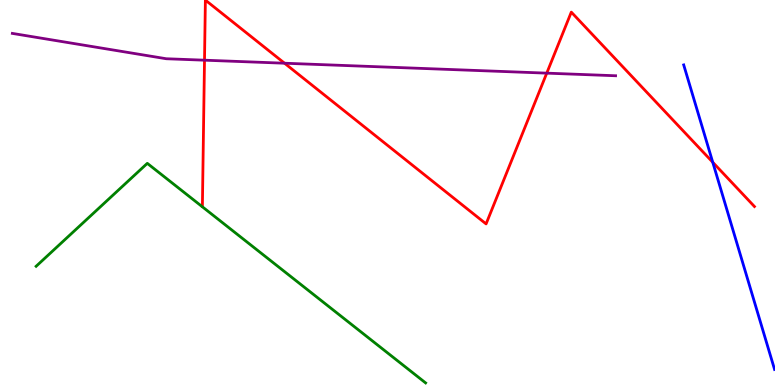[{'lines': ['blue', 'red'], 'intersections': [{'x': 9.2, 'y': 5.79}]}, {'lines': ['green', 'red'], 'intersections': []}, {'lines': ['purple', 'red'], 'intersections': [{'x': 2.64, 'y': 8.44}, {'x': 3.67, 'y': 8.36}, {'x': 7.05, 'y': 8.1}]}, {'lines': ['blue', 'green'], 'intersections': []}, {'lines': ['blue', 'purple'], 'intersections': []}, {'lines': ['green', 'purple'], 'intersections': []}]